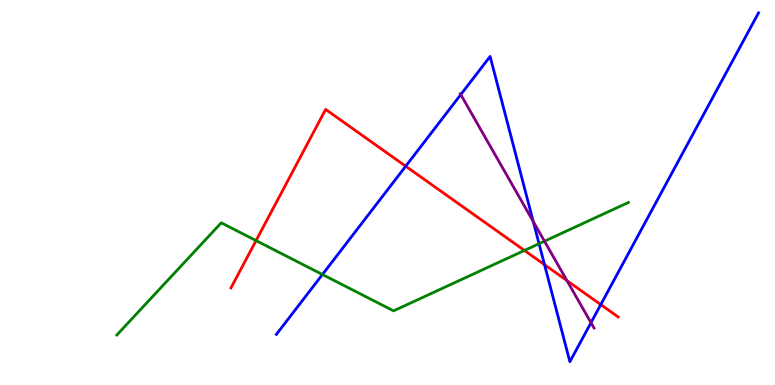[{'lines': ['blue', 'red'], 'intersections': [{'x': 5.23, 'y': 5.68}, {'x': 7.03, 'y': 3.12}, {'x': 7.75, 'y': 2.09}]}, {'lines': ['green', 'red'], 'intersections': [{'x': 3.3, 'y': 3.75}, {'x': 6.77, 'y': 3.49}]}, {'lines': ['purple', 'red'], 'intersections': [{'x': 7.32, 'y': 2.71}]}, {'lines': ['blue', 'green'], 'intersections': [{'x': 4.16, 'y': 2.87}, {'x': 6.96, 'y': 3.67}]}, {'lines': ['blue', 'purple'], 'intersections': [{'x': 5.95, 'y': 7.54}, {'x': 6.88, 'y': 4.25}, {'x': 7.63, 'y': 1.62}]}, {'lines': ['green', 'purple'], 'intersections': [{'x': 7.03, 'y': 3.73}]}]